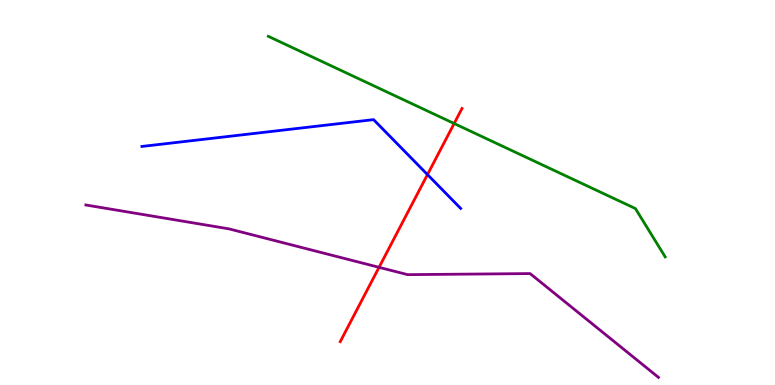[{'lines': ['blue', 'red'], 'intersections': [{'x': 5.52, 'y': 5.47}]}, {'lines': ['green', 'red'], 'intersections': [{'x': 5.86, 'y': 6.79}]}, {'lines': ['purple', 'red'], 'intersections': [{'x': 4.89, 'y': 3.06}]}, {'lines': ['blue', 'green'], 'intersections': []}, {'lines': ['blue', 'purple'], 'intersections': []}, {'lines': ['green', 'purple'], 'intersections': []}]